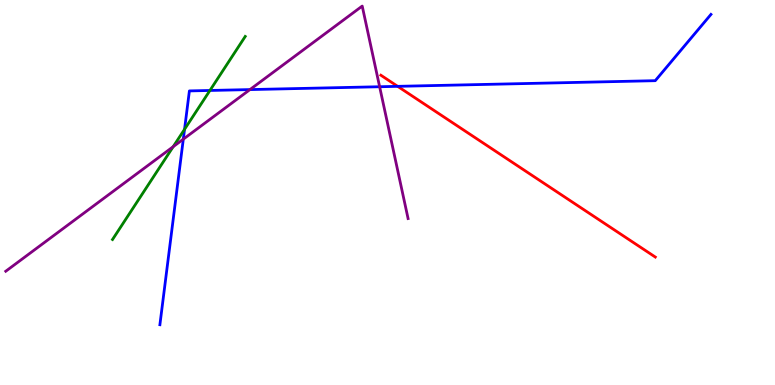[{'lines': ['blue', 'red'], 'intersections': [{'x': 5.13, 'y': 7.76}]}, {'lines': ['green', 'red'], 'intersections': []}, {'lines': ['purple', 'red'], 'intersections': []}, {'lines': ['blue', 'green'], 'intersections': [{'x': 2.38, 'y': 6.64}, {'x': 2.71, 'y': 7.65}]}, {'lines': ['blue', 'purple'], 'intersections': [{'x': 2.37, 'y': 6.39}, {'x': 3.23, 'y': 7.67}, {'x': 4.9, 'y': 7.75}]}, {'lines': ['green', 'purple'], 'intersections': [{'x': 2.23, 'y': 6.19}]}]